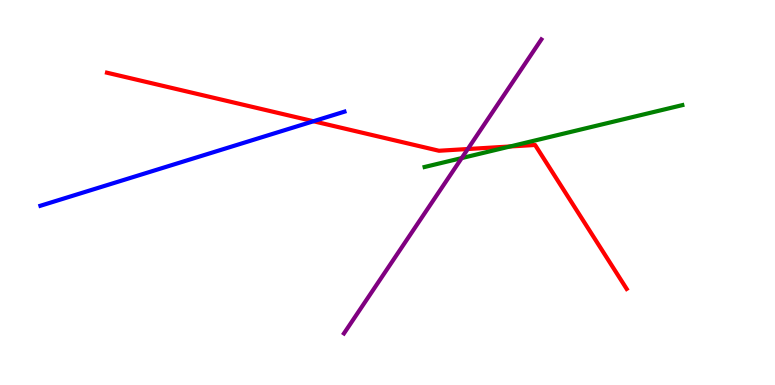[{'lines': ['blue', 'red'], 'intersections': [{'x': 4.04, 'y': 6.85}]}, {'lines': ['green', 'red'], 'intersections': [{'x': 6.58, 'y': 6.2}]}, {'lines': ['purple', 'red'], 'intersections': [{'x': 6.04, 'y': 6.13}]}, {'lines': ['blue', 'green'], 'intersections': []}, {'lines': ['blue', 'purple'], 'intersections': []}, {'lines': ['green', 'purple'], 'intersections': [{'x': 5.96, 'y': 5.89}]}]